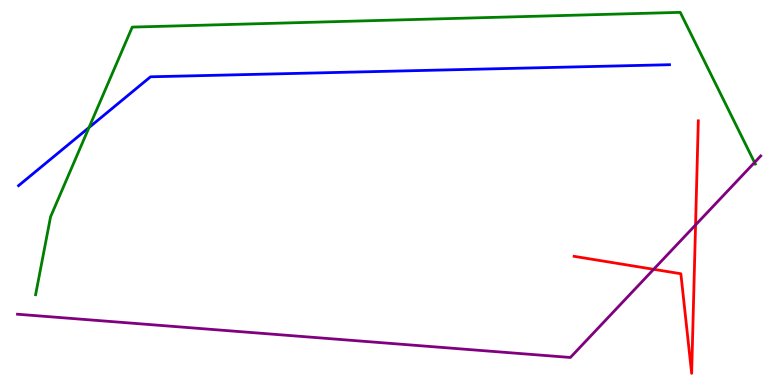[{'lines': ['blue', 'red'], 'intersections': []}, {'lines': ['green', 'red'], 'intersections': []}, {'lines': ['purple', 'red'], 'intersections': [{'x': 8.43, 'y': 3.0}, {'x': 8.98, 'y': 4.16}]}, {'lines': ['blue', 'green'], 'intersections': [{'x': 1.15, 'y': 6.69}]}, {'lines': ['blue', 'purple'], 'intersections': []}, {'lines': ['green', 'purple'], 'intersections': [{'x': 9.74, 'y': 5.78}]}]